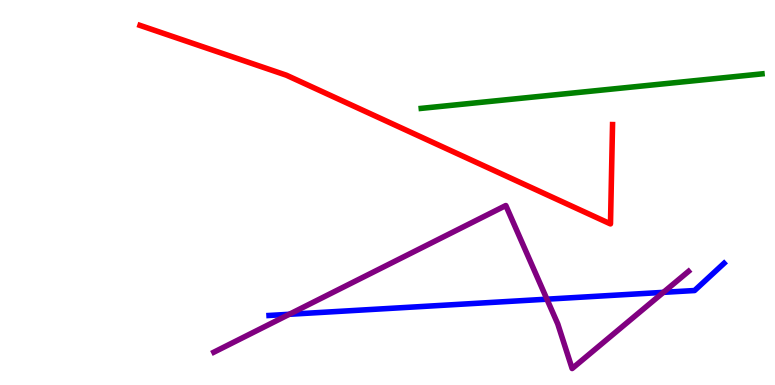[{'lines': ['blue', 'red'], 'intersections': []}, {'lines': ['green', 'red'], 'intersections': []}, {'lines': ['purple', 'red'], 'intersections': []}, {'lines': ['blue', 'green'], 'intersections': []}, {'lines': ['blue', 'purple'], 'intersections': [{'x': 3.73, 'y': 1.84}, {'x': 7.06, 'y': 2.23}, {'x': 8.56, 'y': 2.41}]}, {'lines': ['green', 'purple'], 'intersections': []}]